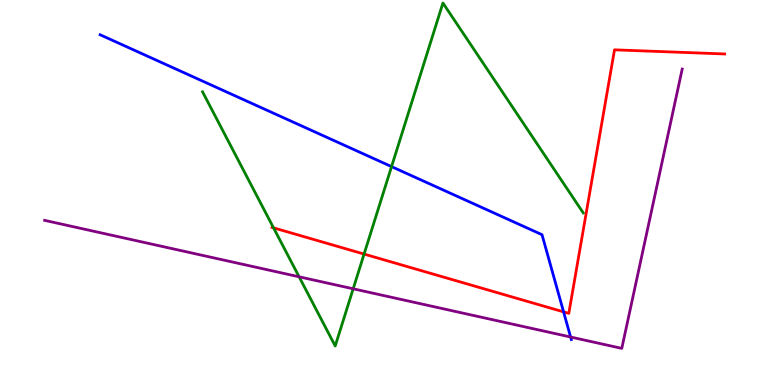[{'lines': ['blue', 'red'], 'intersections': [{'x': 7.27, 'y': 1.9}]}, {'lines': ['green', 'red'], 'intersections': [{'x': 3.53, 'y': 4.08}, {'x': 4.7, 'y': 3.4}]}, {'lines': ['purple', 'red'], 'intersections': []}, {'lines': ['blue', 'green'], 'intersections': [{'x': 5.05, 'y': 5.67}]}, {'lines': ['blue', 'purple'], 'intersections': [{'x': 7.36, 'y': 1.25}]}, {'lines': ['green', 'purple'], 'intersections': [{'x': 3.86, 'y': 2.81}, {'x': 4.56, 'y': 2.5}]}]